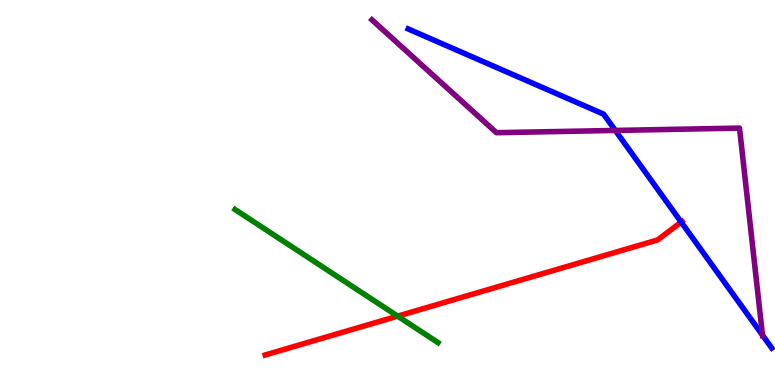[{'lines': ['blue', 'red'], 'intersections': [{'x': 8.79, 'y': 4.23}]}, {'lines': ['green', 'red'], 'intersections': [{'x': 5.13, 'y': 1.79}]}, {'lines': ['purple', 'red'], 'intersections': []}, {'lines': ['blue', 'green'], 'intersections': []}, {'lines': ['blue', 'purple'], 'intersections': [{'x': 7.94, 'y': 6.61}, {'x': 9.84, 'y': 1.29}]}, {'lines': ['green', 'purple'], 'intersections': []}]